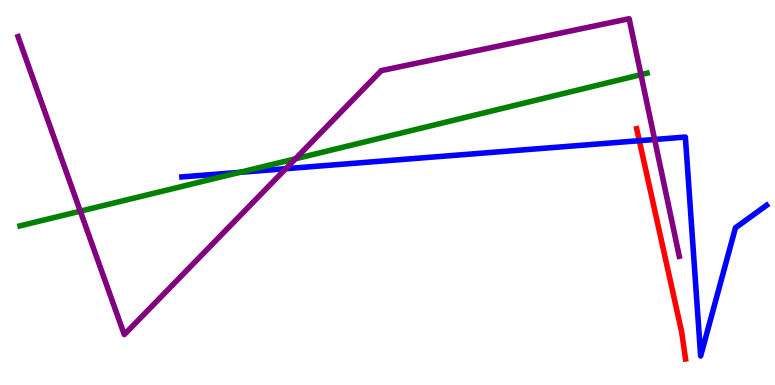[{'lines': ['blue', 'red'], 'intersections': [{'x': 8.25, 'y': 6.35}]}, {'lines': ['green', 'red'], 'intersections': []}, {'lines': ['purple', 'red'], 'intersections': []}, {'lines': ['blue', 'green'], 'intersections': [{'x': 3.09, 'y': 5.52}]}, {'lines': ['blue', 'purple'], 'intersections': [{'x': 3.69, 'y': 5.62}, {'x': 8.45, 'y': 6.38}]}, {'lines': ['green', 'purple'], 'intersections': [{'x': 1.04, 'y': 4.51}, {'x': 3.81, 'y': 5.88}, {'x': 8.27, 'y': 8.06}]}]